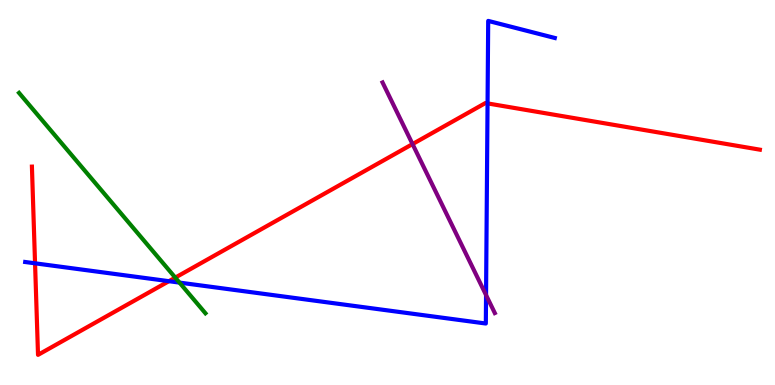[{'lines': ['blue', 'red'], 'intersections': [{'x': 0.452, 'y': 3.16}, {'x': 2.18, 'y': 2.7}, {'x': 6.29, 'y': 7.31}]}, {'lines': ['green', 'red'], 'intersections': [{'x': 2.26, 'y': 2.79}]}, {'lines': ['purple', 'red'], 'intersections': [{'x': 5.32, 'y': 6.26}]}, {'lines': ['blue', 'green'], 'intersections': [{'x': 2.32, 'y': 2.66}]}, {'lines': ['blue', 'purple'], 'intersections': [{'x': 6.27, 'y': 2.34}]}, {'lines': ['green', 'purple'], 'intersections': []}]